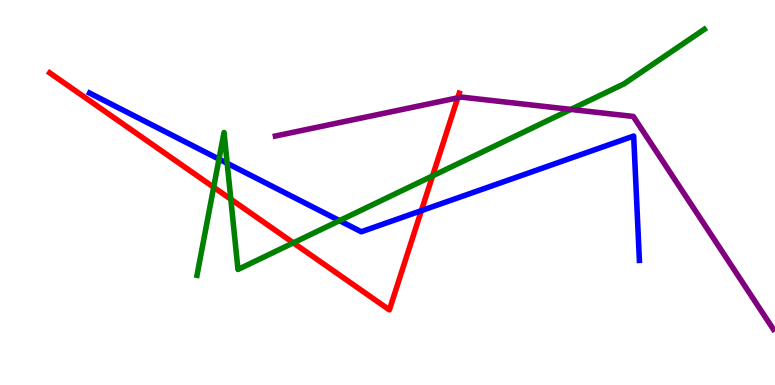[{'lines': ['blue', 'red'], 'intersections': [{'x': 5.44, 'y': 4.53}]}, {'lines': ['green', 'red'], 'intersections': [{'x': 2.76, 'y': 5.14}, {'x': 2.98, 'y': 4.83}, {'x': 3.79, 'y': 3.69}, {'x': 5.58, 'y': 5.43}]}, {'lines': ['purple', 'red'], 'intersections': [{'x': 5.91, 'y': 7.46}]}, {'lines': ['blue', 'green'], 'intersections': [{'x': 2.83, 'y': 5.87}, {'x': 2.93, 'y': 5.76}, {'x': 4.38, 'y': 4.27}]}, {'lines': ['blue', 'purple'], 'intersections': []}, {'lines': ['green', 'purple'], 'intersections': [{'x': 7.37, 'y': 7.16}]}]